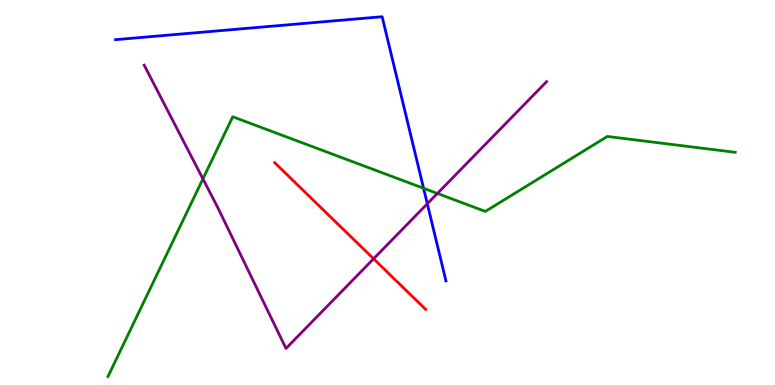[{'lines': ['blue', 'red'], 'intersections': []}, {'lines': ['green', 'red'], 'intersections': []}, {'lines': ['purple', 'red'], 'intersections': [{'x': 4.82, 'y': 3.28}]}, {'lines': ['blue', 'green'], 'intersections': [{'x': 5.47, 'y': 5.11}]}, {'lines': ['blue', 'purple'], 'intersections': [{'x': 5.51, 'y': 4.71}]}, {'lines': ['green', 'purple'], 'intersections': [{'x': 2.62, 'y': 5.35}, {'x': 5.64, 'y': 4.98}]}]